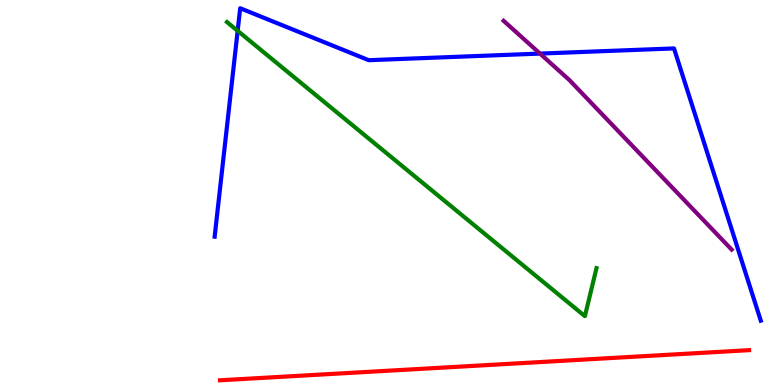[{'lines': ['blue', 'red'], 'intersections': []}, {'lines': ['green', 'red'], 'intersections': []}, {'lines': ['purple', 'red'], 'intersections': []}, {'lines': ['blue', 'green'], 'intersections': [{'x': 3.07, 'y': 9.2}]}, {'lines': ['blue', 'purple'], 'intersections': [{'x': 6.97, 'y': 8.61}]}, {'lines': ['green', 'purple'], 'intersections': []}]